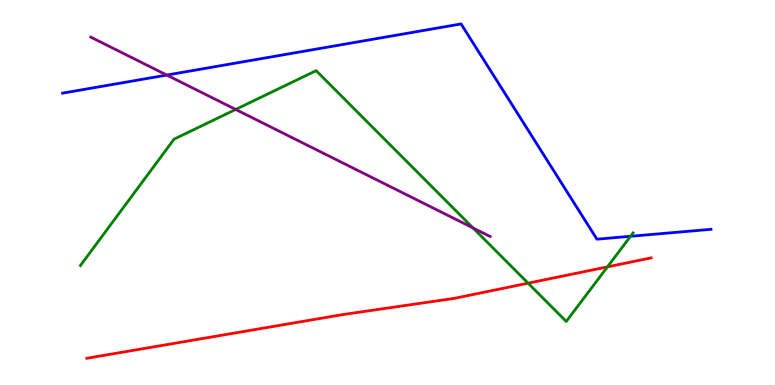[{'lines': ['blue', 'red'], 'intersections': []}, {'lines': ['green', 'red'], 'intersections': [{'x': 6.81, 'y': 2.64}, {'x': 7.84, 'y': 3.07}]}, {'lines': ['purple', 'red'], 'intersections': []}, {'lines': ['blue', 'green'], 'intersections': [{'x': 8.14, 'y': 3.86}]}, {'lines': ['blue', 'purple'], 'intersections': [{'x': 2.15, 'y': 8.05}]}, {'lines': ['green', 'purple'], 'intersections': [{'x': 3.04, 'y': 7.16}, {'x': 6.1, 'y': 4.08}]}]